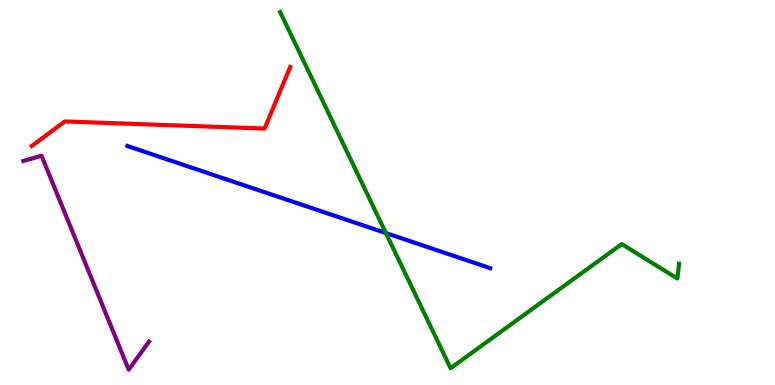[{'lines': ['blue', 'red'], 'intersections': []}, {'lines': ['green', 'red'], 'intersections': []}, {'lines': ['purple', 'red'], 'intersections': []}, {'lines': ['blue', 'green'], 'intersections': [{'x': 4.98, 'y': 3.95}]}, {'lines': ['blue', 'purple'], 'intersections': []}, {'lines': ['green', 'purple'], 'intersections': []}]